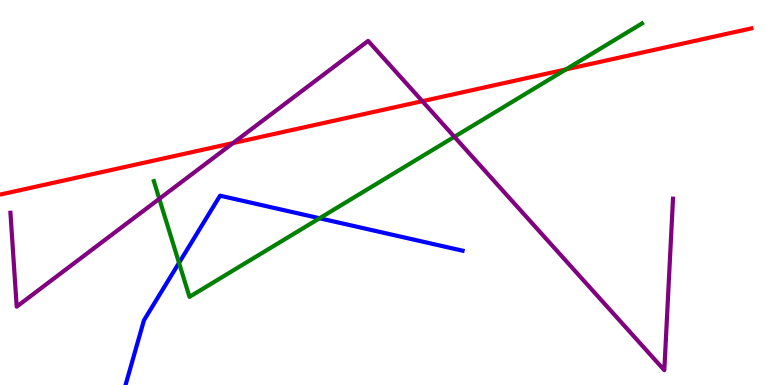[{'lines': ['blue', 'red'], 'intersections': []}, {'lines': ['green', 'red'], 'intersections': [{'x': 7.3, 'y': 8.2}]}, {'lines': ['purple', 'red'], 'intersections': [{'x': 3.01, 'y': 6.28}, {'x': 5.45, 'y': 7.37}]}, {'lines': ['blue', 'green'], 'intersections': [{'x': 2.31, 'y': 3.17}, {'x': 4.12, 'y': 4.33}]}, {'lines': ['blue', 'purple'], 'intersections': []}, {'lines': ['green', 'purple'], 'intersections': [{'x': 2.06, 'y': 4.84}, {'x': 5.86, 'y': 6.45}]}]